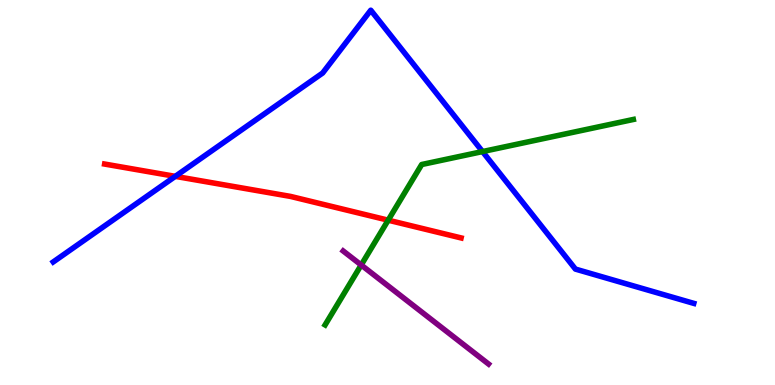[{'lines': ['blue', 'red'], 'intersections': [{'x': 2.26, 'y': 5.42}]}, {'lines': ['green', 'red'], 'intersections': [{'x': 5.01, 'y': 4.28}]}, {'lines': ['purple', 'red'], 'intersections': []}, {'lines': ['blue', 'green'], 'intersections': [{'x': 6.23, 'y': 6.06}]}, {'lines': ['blue', 'purple'], 'intersections': []}, {'lines': ['green', 'purple'], 'intersections': [{'x': 4.66, 'y': 3.12}]}]